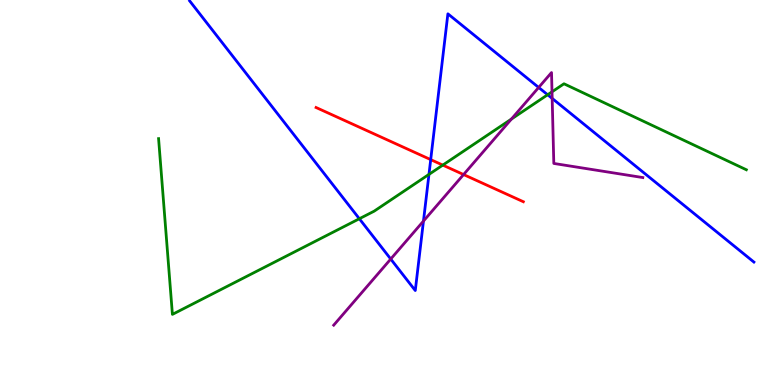[{'lines': ['blue', 'red'], 'intersections': [{'x': 5.56, 'y': 5.85}]}, {'lines': ['green', 'red'], 'intersections': [{'x': 5.71, 'y': 5.71}]}, {'lines': ['purple', 'red'], 'intersections': [{'x': 5.98, 'y': 5.47}]}, {'lines': ['blue', 'green'], 'intersections': [{'x': 4.64, 'y': 4.32}, {'x': 5.54, 'y': 5.47}, {'x': 7.07, 'y': 7.54}]}, {'lines': ['blue', 'purple'], 'intersections': [{'x': 5.04, 'y': 3.27}, {'x': 5.46, 'y': 4.26}, {'x': 6.95, 'y': 7.73}, {'x': 7.12, 'y': 7.44}]}, {'lines': ['green', 'purple'], 'intersections': [{'x': 6.6, 'y': 6.91}, {'x': 7.12, 'y': 7.62}]}]